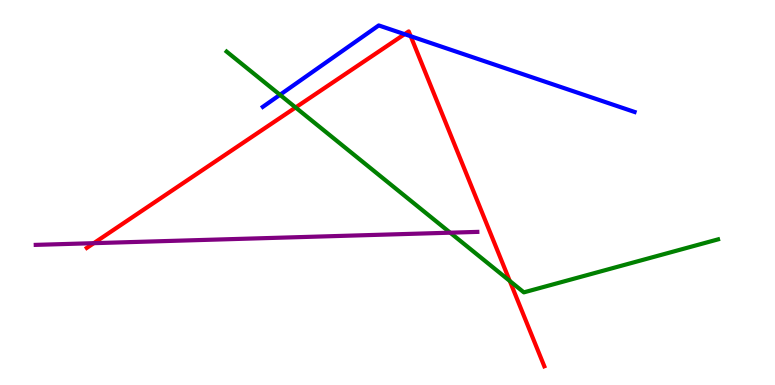[{'lines': ['blue', 'red'], 'intersections': [{'x': 5.22, 'y': 9.11}, {'x': 5.3, 'y': 9.06}]}, {'lines': ['green', 'red'], 'intersections': [{'x': 3.81, 'y': 7.21}, {'x': 6.58, 'y': 2.7}]}, {'lines': ['purple', 'red'], 'intersections': [{'x': 1.21, 'y': 3.68}]}, {'lines': ['blue', 'green'], 'intersections': [{'x': 3.61, 'y': 7.54}]}, {'lines': ['blue', 'purple'], 'intersections': []}, {'lines': ['green', 'purple'], 'intersections': [{'x': 5.81, 'y': 3.96}]}]